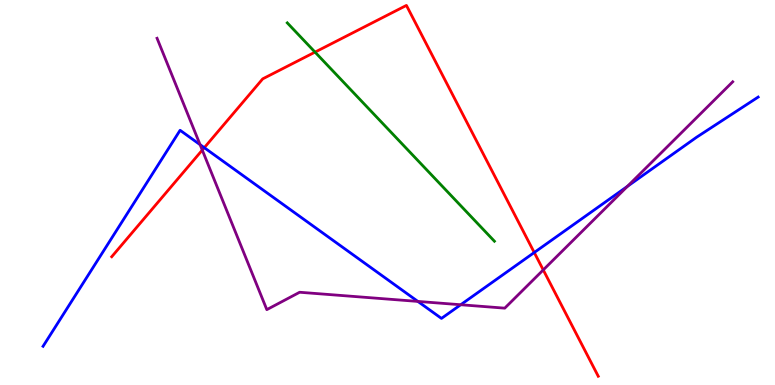[{'lines': ['blue', 'red'], 'intersections': [{'x': 2.64, 'y': 6.16}, {'x': 6.89, 'y': 3.44}]}, {'lines': ['green', 'red'], 'intersections': [{'x': 4.06, 'y': 8.65}]}, {'lines': ['purple', 'red'], 'intersections': [{'x': 2.61, 'y': 6.1}, {'x': 7.01, 'y': 2.99}]}, {'lines': ['blue', 'green'], 'intersections': []}, {'lines': ['blue', 'purple'], 'intersections': [{'x': 2.58, 'y': 6.24}, {'x': 5.39, 'y': 2.17}, {'x': 5.94, 'y': 2.08}, {'x': 8.1, 'y': 5.16}]}, {'lines': ['green', 'purple'], 'intersections': []}]